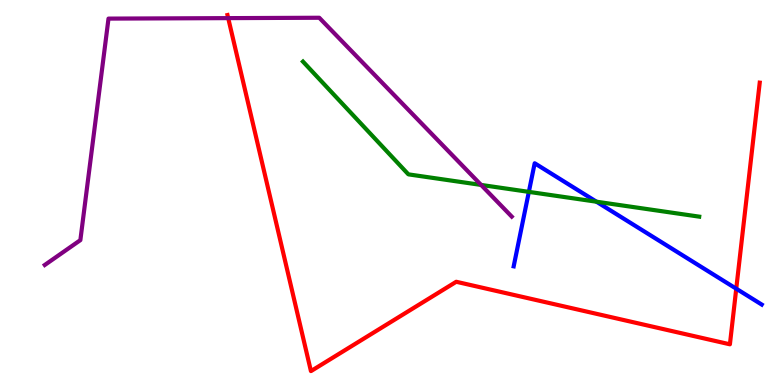[{'lines': ['blue', 'red'], 'intersections': [{'x': 9.5, 'y': 2.5}]}, {'lines': ['green', 'red'], 'intersections': []}, {'lines': ['purple', 'red'], 'intersections': [{'x': 2.94, 'y': 9.53}]}, {'lines': ['blue', 'green'], 'intersections': [{'x': 6.82, 'y': 5.02}, {'x': 7.7, 'y': 4.76}]}, {'lines': ['blue', 'purple'], 'intersections': []}, {'lines': ['green', 'purple'], 'intersections': [{'x': 6.21, 'y': 5.2}]}]